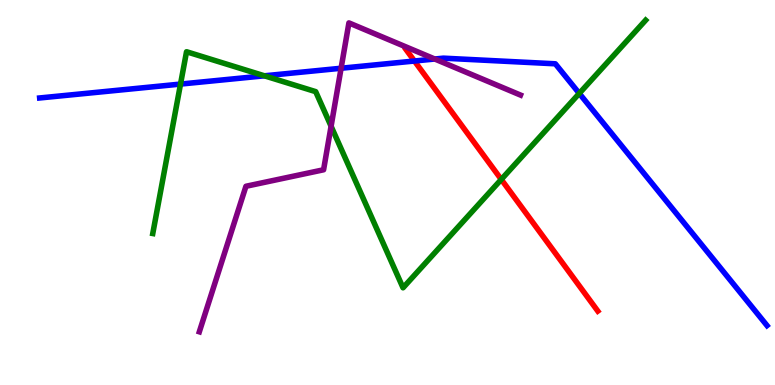[{'lines': ['blue', 'red'], 'intersections': [{'x': 5.35, 'y': 8.42}]}, {'lines': ['green', 'red'], 'intersections': [{'x': 6.47, 'y': 5.34}]}, {'lines': ['purple', 'red'], 'intersections': []}, {'lines': ['blue', 'green'], 'intersections': [{'x': 2.33, 'y': 7.82}, {'x': 3.41, 'y': 8.03}, {'x': 7.47, 'y': 7.57}]}, {'lines': ['blue', 'purple'], 'intersections': [{'x': 4.4, 'y': 8.23}, {'x': 5.61, 'y': 8.47}]}, {'lines': ['green', 'purple'], 'intersections': [{'x': 4.27, 'y': 6.72}]}]